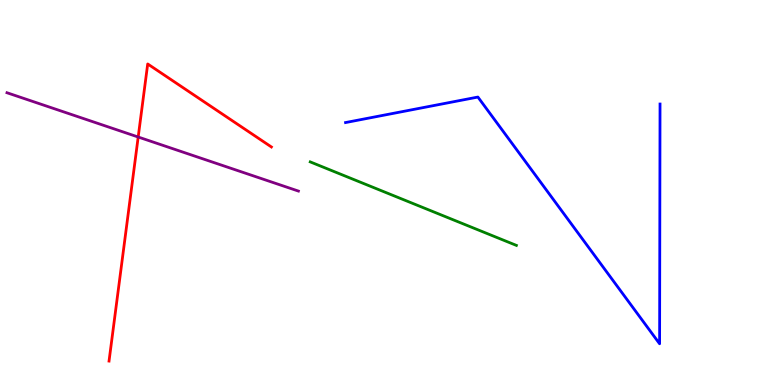[{'lines': ['blue', 'red'], 'intersections': []}, {'lines': ['green', 'red'], 'intersections': []}, {'lines': ['purple', 'red'], 'intersections': [{'x': 1.78, 'y': 6.44}]}, {'lines': ['blue', 'green'], 'intersections': []}, {'lines': ['blue', 'purple'], 'intersections': []}, {'lines': ['green', 'purple'], 'intersections': []}]